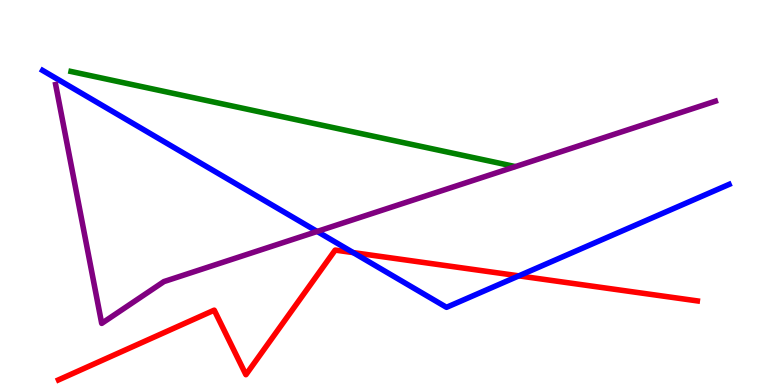[{'lines': ['blue', 'red'], 'intersections': [{'x': 4.56, 'y': 3.44}, {'x': 6.69, 'y': 2.83}]}, {'lines': ['green', 'red'], 'intersections': []}, {'lines': ['purple', 'red'], 'intersections': []}, {'lines': ['blue', 'green'], 'intersections': []}, {'lines': ['blue', 'purple'], 'intersections': [{'x': 4.09, 'y': 3.99}]}, {'lines': ['green', 'purple'], 'intersections': []}]